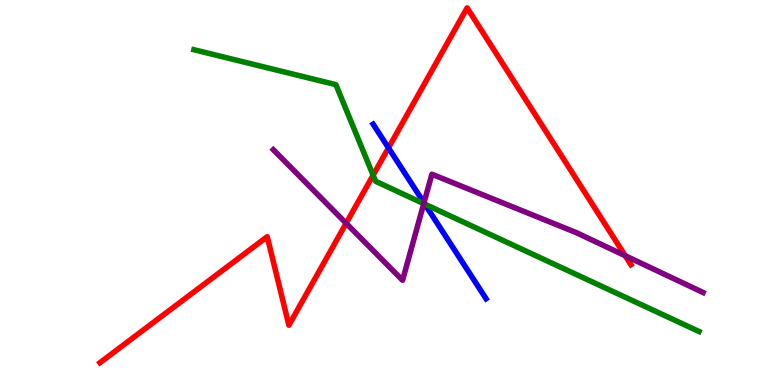[{'lines': ['blue', 'red'], 'intersections': [{'x': 5.01, 'y': 6.16}]}, {'lines': ['green', 'red'], 'intersections': [{'x': 4.81, 'y': 5.45}]}, {'lines': ['purple', 'red'], 'intersections': [{'x': 4.47, 'y': 4.2}, {'x': 8.07, 'y': 3.36}]}, {'lines': ['blue', 'green'], 'intersections': [{'x': 5.48, 'y': 4.7}]}, {'lines': ['blue', 'purple'], 'intersections': [{'x': 5.47, 'y': 4.73}]}, {'lines': ['green', 'purple'], 'intersections': [{'x': 5.47, 'y': 4.71}]}]